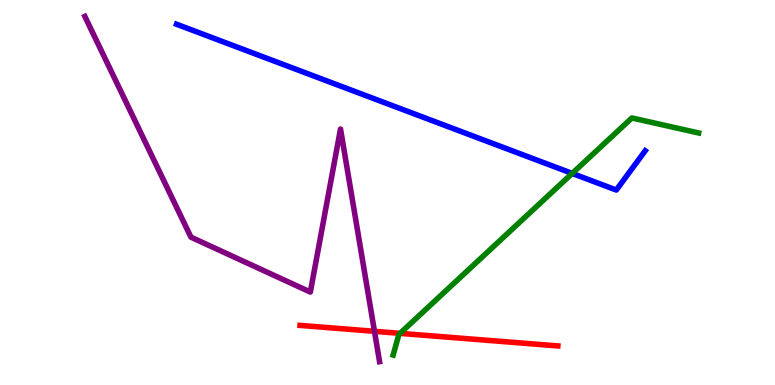[{'lines': ['blue', 'red'], 'intersections': []}, {'lines': ['green', 'red'], 'intersections': [{'x': 5.16, 'y': 1.34}]}, {'lines': ['purple', 'red'], 'intersections': [{'x': 4.83, 'y': 1.39}]}, {'lines': ['blue', 'green'], 'intersections': [{'x': 7.38, 'y': 5.5}]}, {'lines': ['blue', 'purple'], 'intersections': []}, {'lines': ['green', 'purple'], 'intersections': []}]